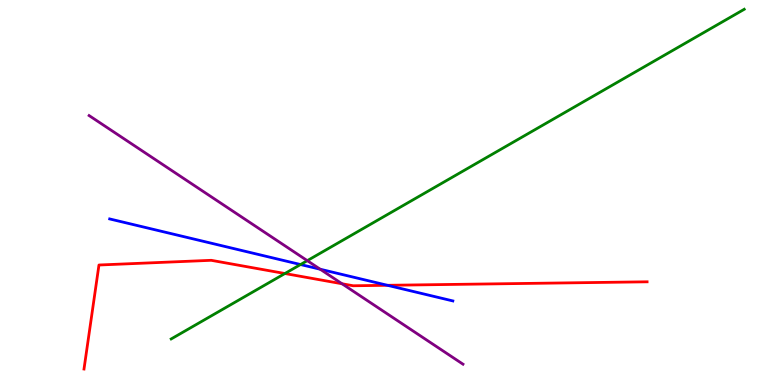[{'lines': ['blue', 'red'], 'intersections': [{'x': 5.0, 'y': 2.59}]}, {'lines': ['green', 'red'], 'intersections': [{'x': 3.68, 'y': 2.9}]}, {'lines': ['purple', 'red'], 'intersections': [{'x': 4.41, 'y': 2.63}]}, {'lines': ['blue', 'green'], 'intersections': [{'x': 3.88, 'y': 3.13}]}, {'lines': ['blue', 'purple'], 'intersections': [{'x': 4.13, 'y': 3.01}]}, {'lines': ['green', 'purple'], 'intersections': [{'x': 3.97, 'y': 3.23}]}]